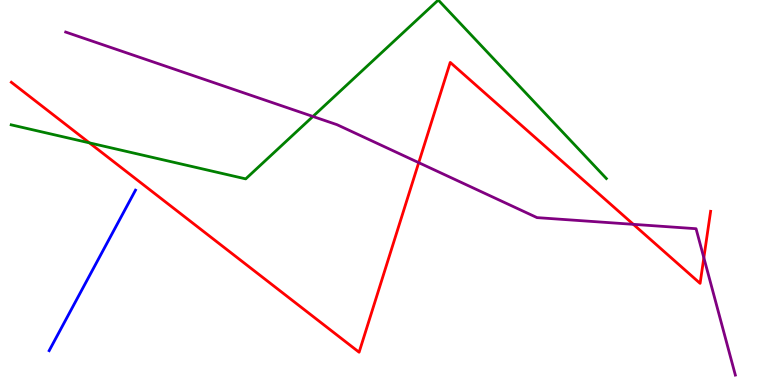[{'lines': ['blue', 'red'], 'intersections': []}, {'lines': ['green', 'red'], 'intersections': [{'x': 1.15, 'y': 6.29}]}, {'lines': ['purple', 'red'], 'intersections': [{'x': 5.4, 'y': 5.78}, {'x': 8.17, 'y': 4.17}, {'x': 9.08, 'y': 3.31}]}, {'lines': ['blue', 'green'], 'intersections': []}, {'lines': ['blue', 'purple'], 'intersections': []}, {'lines': ['green', 'purple'], 'intersections': [{'x': 4.04, 'y': 6.98}]}]